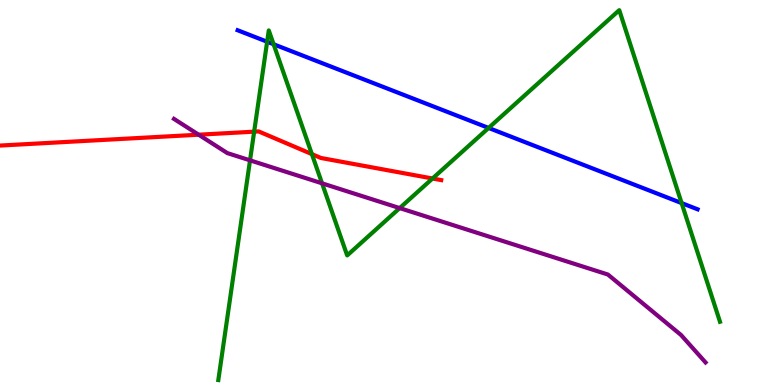[{'lines': ['blue', 'red'], 'intersections': []}, {'lines': ['green', 'red'], 'intersections': [{'x': 3.28, 'y': 6.58}, {'x': 4.02, 'y': 6.0}, {'x': 5.58, 'y': 5.36}]}, {'lines': ['purple', 'red'], 'intersections': [{'x': 2.56, 'y': 6.5}]}, {'lines': ['blue', 'green'], 'intersections': [{'x': 3.45, 'y': 8.92}, {'x': 3.53, 'y': 8.85}, {'x': 6.3, 'y': 6.68}, {'x': 8.8, 'y': 4.73}]}, {'lines': ['blue', 'purple'], 'intersections': []}, {'lines': ['green', 'purple'], 'intersections': [{'x': 3.23, 'y': 5.84}, {'x': 4.16, 'y': 5.24}, {'x': 5.16, 'y': 4.6}]}]